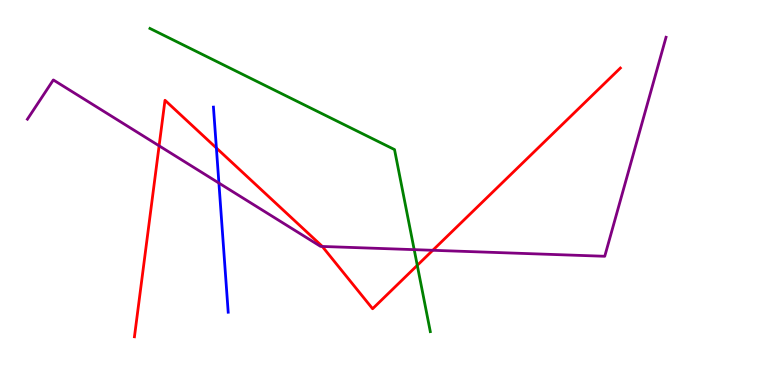[{'lines': ['blue', 'red'], 'intersections': [{'x': 2.79, 'y': 6.16}]}, {'lines': ['green', 'red'], 'intersections': [{'x': 5.38, 'y': 3.11}]}, {'lines': ['purple', 'red'], 'intersections': [{'x': 2.05, 'y': 6.21}, {'x': 4.16, 'y': 3.6}, {'x': 5.58, 'y': 3.5}]}, {'lines': ['blue', 'green'], 'intersections': []}, {'lines': ['blue', 'purple'], 'intersections': [{'x': 2.82, 'y': 5.25}]}, {'lines': ['green', 'purple'], 'intersections': [{'x': 5.34, 'y': 3.52}]}]